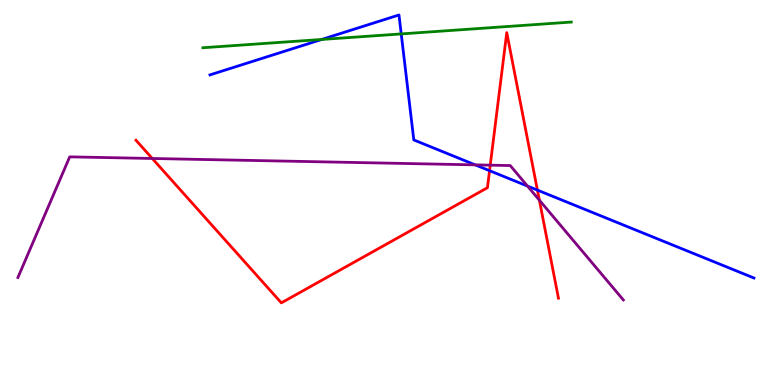[{'lines': ['blue', 'red'], 'intersections': [{'x': 6.32, 'y': 5.57}, {'x': 6.93, 'y': 5.06}]}, {'lines': ['green', 'red'], 'intersections': []}, {'lines': ['purple', 'red'], 'intersections': [{'x': 1.96, 'y': 5.88}, {'x': 6.33, 'y': 5.71}, {'x': 6.96, 'y': 4.8}]}, {'lines': ['blue', 'green'], 'intersections': [{'x': 4.15, 'y': 8.98}, {'x': 5.18, 'y': 9.12}]}, {'lines': ['blue', 'purple'], 'intersections': [{'x': 6.13, 'y': 5.72}, {'x': 6.81, 'y': 5.17}]}, {'lines': ['green', 'purple'], 'intersections': []}]